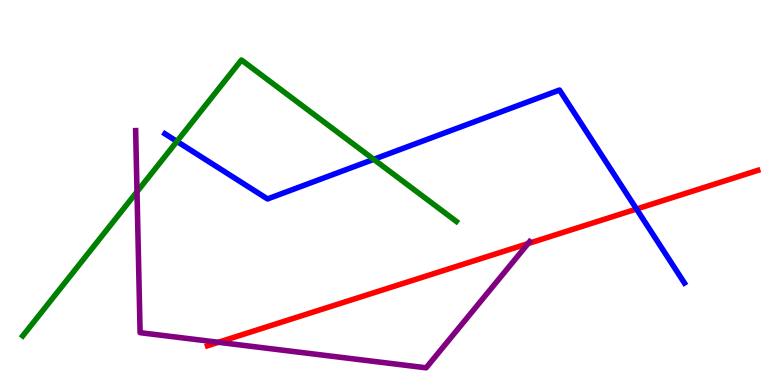[{'lines': ['blue', 'red'], 'intersections': [{'x': 8.21, 'y': 4.57}]}, {'lines': ['green', 'red'], 'intersections': []}, {'lines': ['purple', 'red'], 'intersections': [{'x': 2.82, 'y': 1.11}, {'x': 6.81, 'y': 3.67}]}, {'lines': ['blue', 'green'], 'intersections': [{'x': 2.28, 'y': 6.33}, {'x': 4.82, 'y': 5.86}]}, {'lines': ['blue', 'purple'], 'intersections': []}, {'lines': ['green', 'purple'], 'intersections': [{'x': 1.77, 'y': 5.02}]}]